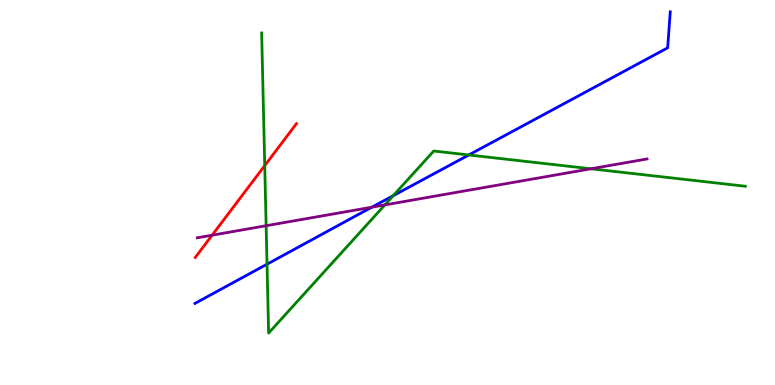[{'lines': ['blue', 'red'], 'intersections': []}, {'lines': ['green', 'red'], 'intersections': [{'x': 3.42, 'y': 5.7}]}, {'lines': ['purple', 'red'], 'intersections': [{'x': 2.74, 'y': 3.89}]}, {'lines': ['blue', 'green'], 'intersections': [{'x': 3.45, 'y': 3.14}, {'x': 5.07, 'y': 4.92}, {'x': 6.05, 'y': 5.97}]}, {'lines': ['blue', 'purple'], 'intersections': [{'x': 4.8, 'y': 4.62}]}, {'lines': ['green', 'purple'], 'intersections': [{'x': 3.43, 'y': 4.14}, {'x': 4.97, 'y': 4.68}, {'x': 7.62, 'y': 5.62}]}]